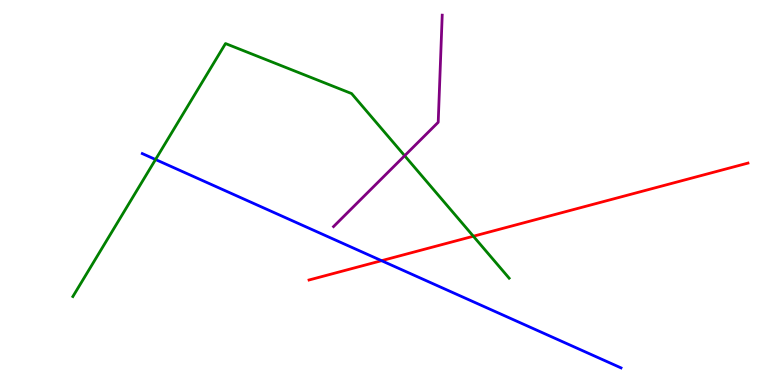[{'lines': ['blue', 'red'], 'intersections': [{'x': 4.92, 'y': 3.23}]}, {'lines': ['green', 'red'], 'intersections': [{'x': 6.11, 'y': 3.86}]}, {'lines': ['purple', 'red'], 'intersections': []}, {'lines': ['blue', 'green'], 'intersections': [{'x': 2.01, 'y': 5.86}]}, {'lines': ['blue', 'purple'], 'intersections': []}, {'lines': ['green', 'purple'], 'intersections': [{'x': 5.22, 'y': 5.96}]}]